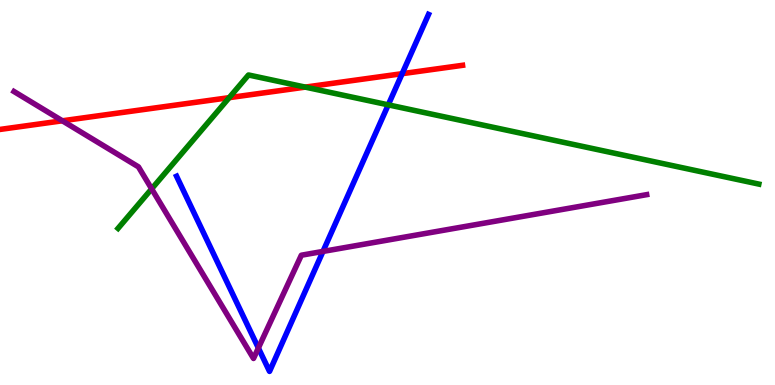[{'lines': ['blue', 'red'], 'intersections': [{'x': 5.19, 'y': 8.09}]}, {'lines': ['green', 'red'], 'intersections': [{'x': 2.96, 'y': 7.46}, {'x': 3.94, 'y': 7.74}]}, {'lines': ['purple', 'red'], 'intersections': [{'x': 0.804, 'y': 6.86}]}, {'lines': ['blue', 'green'], 'intersections': [{'x': 5.01, 'y': 7.28}]}, {'lines': ['blue', 'purple'], 'intersections': [{'x': 3.33, 'y': 0.961}, {'x': 4.17, 'y': 3.47}]}, {'lines': ['green', 'purple'], 'intersections': [{'x': 1.96, 'y': 5.09}]}]